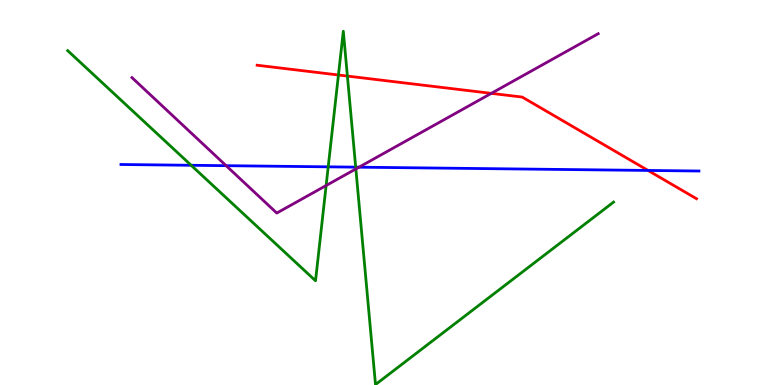[{'lines': ['blue', 'red'], 'intersections': [{'x': 8.36, 'y': 5.57}]}, {'lines': ['green', 'red'], 'intersections': [{'x': 4.37, 'y': 8.05}, {'x': 4.48, 'y': 8.02}]}, {'lines': ['purple', 'red'], 'intersections': [{'x': 6.34, 'y': 7.58}]}, {'lines': ['blue', 'green'], 'intersections': [{'x': 2.47, 'y': 5.71}, {'x': 4.23, 'y': 5.67}, {'x': 4.59, 'y': 5.66}]}, {'lines': ['blue', 'purple'], 'intersections': [{'x': 2.92, 'y': 5.7}, {'x': 4.63, 'y': 5.66}]}, {'lines': ['green', 'purple'], 'intersections': [{'x': 4.21, 'y': 5.18}, {'x': 4.59, 'y': 5.61}]}]